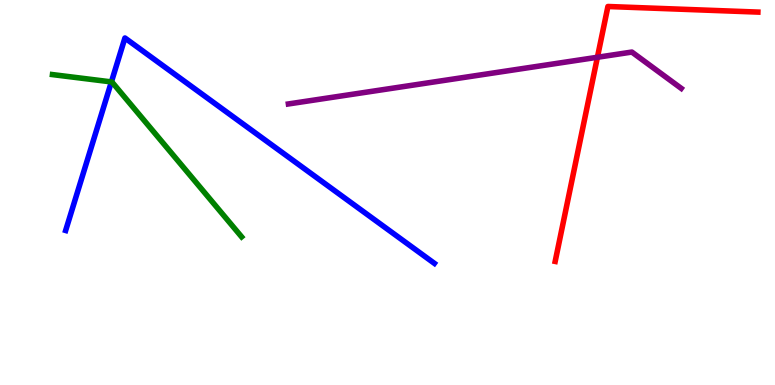[{'lines': ['blue', 'red'], 'intersections': []}, {'lines': ['green', 'red'], 'intersections': []}, {'lines': ['purple', 'red'], 'intersections': [{'x': 7.71, 'y': 8.51}]}, {'lines': ['blue', 'green'], 'intersections': [{'x': 1.44, 'y': 7.87}]}, {'lines': ['blue', 'purple'], 'intersections': []}, {'lines': ['green', 'purple'], 'intersections': []}]